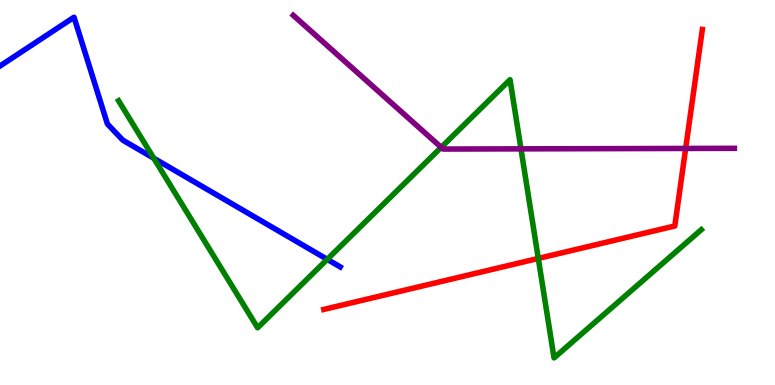[{'lines': ['blue', 'red'], 'intersections': []}, {'lines': ['green', 'red'], 'intersections': [{'x': 6.95, 'y': 3.29}]}, {'lines': ['purple', 'red'], 'intersections': [{'x': 8.85, 'y': 6.14}]}, {'lines': ['blue', 'green'], 'intersections': [{'x': 1.98, 'y': 5.89}, {'x': 4.22, 'y': 3.26}]}, {'lines': ['blue', 'purple'], 'intersections': []}, {'lines': ['green', 'purple'], 'intersections': [{'x': 5.69, 'y': 6.17}, {'x': 6.72, 'y': 6.13}]}]